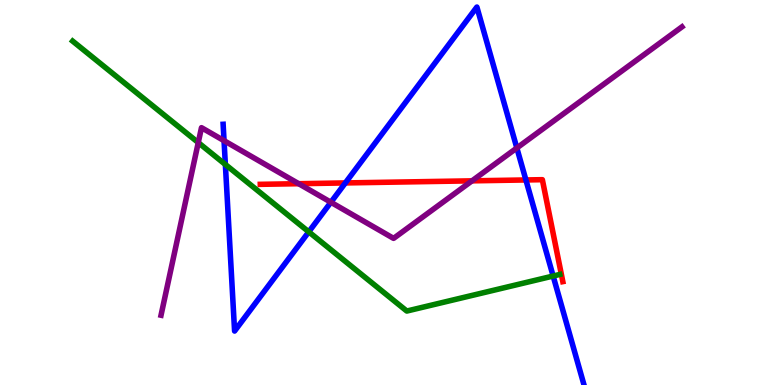[{'lines': ['blue', 'red'], 'intersections': [{'x': 4.46, 'y': 5.25}, {'x': 6.79, 'y': 5.33}]}, {'lines': ['green', 'red'], 'intersections': []}, {'lines': ['purple', 'red'], 'intersections': [{'x': 3.85, 'y': 5.23}, {'x': 6.09, 'y': 5.3}]}, {'lines': ['blue', 'green'], 'intersections': [{'x': 2.91, 'y': 5.73}, {'x': 3.98, 'y': 3.98}, {'x': 7.14, 'y': 2.83}]}, {'lines': ['blue', 'purple'], 'intersections': [{'x': 2.89, 'y': 6.35}, {'x': 4.27, 'y': 4.75}, {'x': 6.67, 'y': 6.16}]}, {'lines': ['green', 'purple'], 'intersections': [{'x': 2.56, 'y': 6.3}]}]